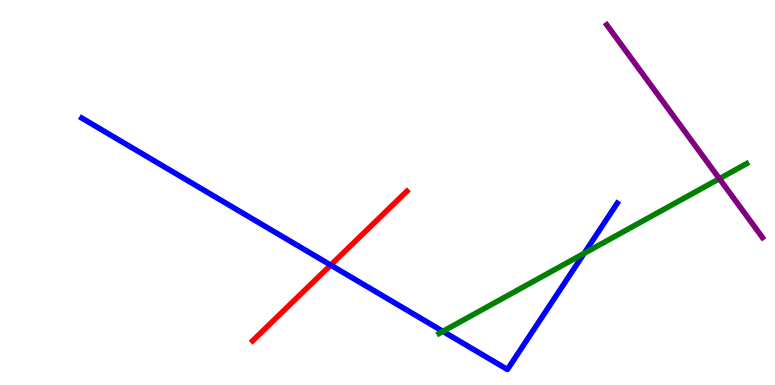[{'lines': ['blue', 'red'], 'intersections': [{'x': 4.27, 'y': 3.11}]}, {'lines': ['green', 'red'], 'intersections': []}, {'lines': ['purple', 'red'], 'intersections': []}, {'lines': ['blue', 'green'], 'intersections': [{'x': 5.71, 'y': 1.39}, {'x': 7.54, 'y': 3.42}]}, {'lines': ['blue', 'purple'], 'intersections': []}, {'lines': ['green', 'purple'], 'intersections': [{'x': 9.28, 'y': 5.36}]}]